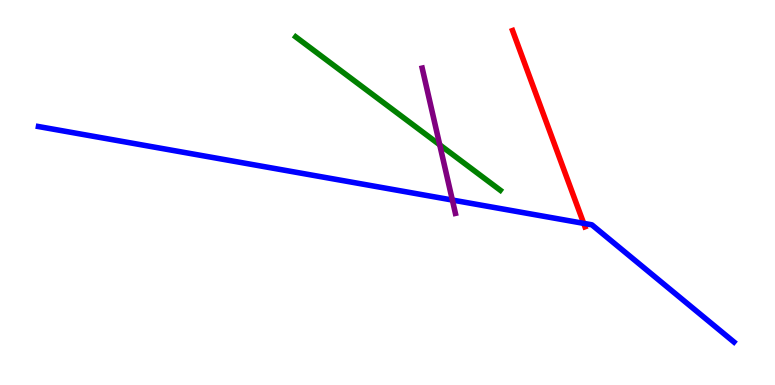[{'lines': ['blue', 'red'], 'intersections': [{'x': 7.53, 'y': 4.2}]}, {'lines': ['green', 'red'], 'intersections': []}, {'lines': ['purple', 'red'], 'intersections': []}, {'lines': ['blue', 'green'], 'intersections': []}, {'lines': ['blue', 'purple'], 'intersections': [{'x': 5.84, 'y': 4.8}]}, {'lines': ['green', 'purple'], 'intersections': [{'x': 5.67, 'y': 6.24}]}]